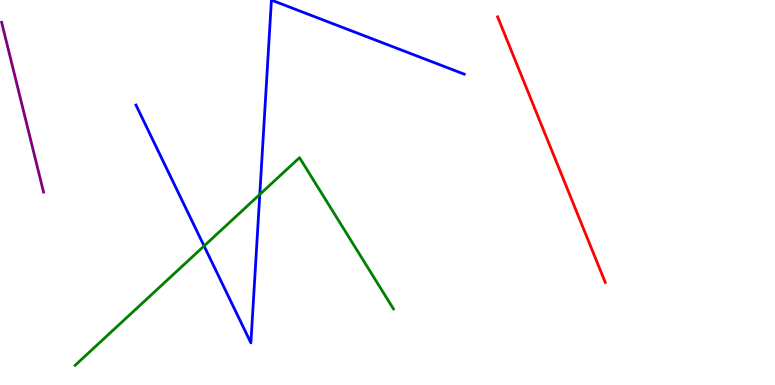[{'lines': ['blue', 'red'], 'intersections': []}, {'lines': ['green', 'red'], 'intersections': []}, {'lines': ['purple', 'red'], 'intersections': []}, {'lines': ['blue', 'green'], 'intersections': [{'x': 2.63, 'y': 3.61}, {'x': 3.35, 'y': 4.95}]}, {'lines': ['blue', 'purple'], 'intersections': []}, {'lines': ['green', 'purple'], 'intersections': []}]